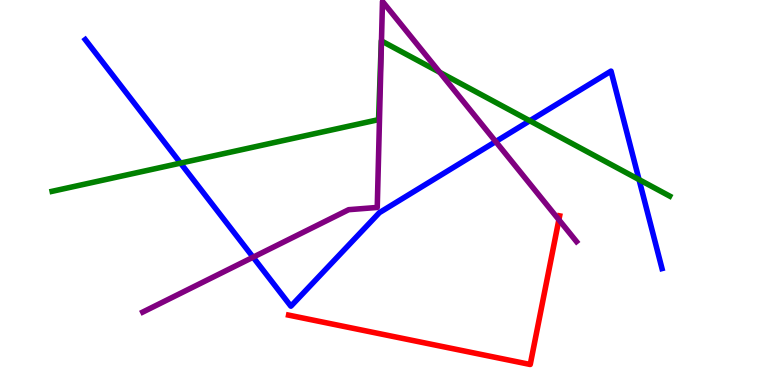[{'lines': ['blue', 'red'], 'intersections': []}, {'lines': ['green', 'red'], 'intersections': []}, {'lines': ['purple', 'red'], 'intersections': [{'x': 7.21, 'y': 4.29}]}, {'lines': ['blue', 'green'], 'intersections': [{'x': 2.33, 'y': 5.76}, {'x': 6.84, 'y': 6.86}, {'x': 8.25, 'y': 5.34}]}, {'lines': ['blue', 'purple'], 'intersections': [{'x': 3.27, 'y': 3.32}, {'x': 6.4, 'y': 6.32}]}, {'lines': ['green', 'purple'], 'intersections': [{'x': 4.92, 'y': 8.94}, {'x': 5.67, 'y': 8.12}]}]